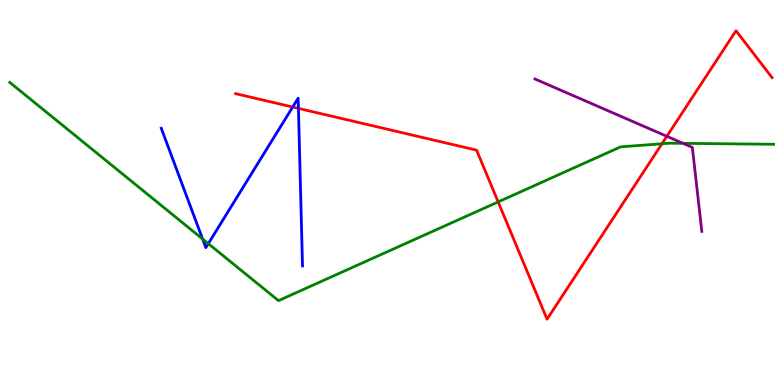[{'lines': ['blue', 'red'], 'intersections': [{'x': 3.78, 'y': 7.22}, {'x': 3.85, 'y': 7.18}]}, {'lines': ['green', 'red'], 'intersections': [{'x': 6.43, 'y': 4.76}, {'x': 8.54, 'y': 6.27}]}, {'lines': ['purple', 'red'], 'intersections': [{'x': 8.6, 'y': 6.46}]}, {'lines': ['blue', 'green'], 'intersections': [{'x': 2.61, 'y': 3.79}, {'x': 2.69, 'y': 3.67}]}, {'lines': ['blue', 'purple'], 'intersections': []}, {'lines': ['green', 'purple'], 'intersections': [{'x': 8.81, 'y': 6.28}]}]